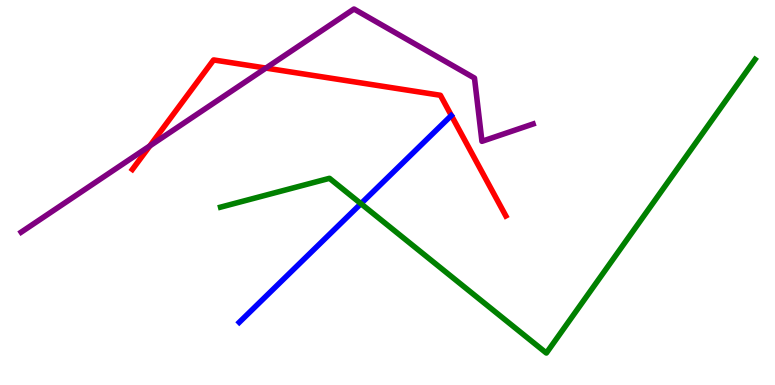[{'lines': ['blue', 'red'], 'intersections': []}, {'lines': ['green', 'red'], 'intersections': []}, {'lines': ['purple', 'red'], 'intersections': [{'x': 1.93, 'y': 6.21}, {'x': 3.43, 'y': 8.23}]}, {'lines': ['blue', 'green'], 'intersections': [{'x': 4.66, 'y': 4.71}]}, {'lines': ['blue', 'purple'], 'intersections': []}, {'lines': ['green', 'purple'], 'intersections': []}]